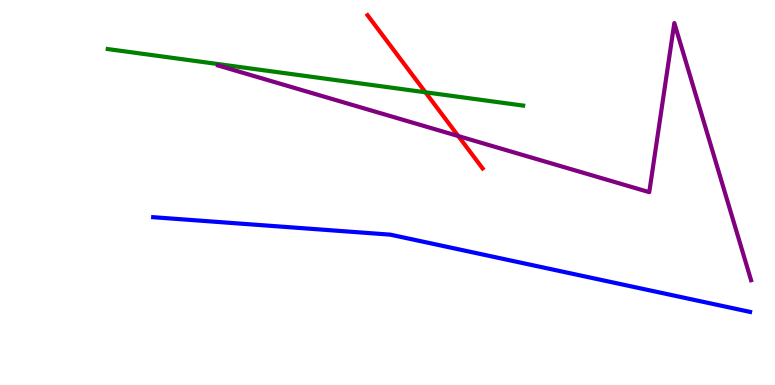[{'lines': ['blue', 'red'], 'intersections': []}, {'lines': ['green', 'red'], 'intersections': [{'x': 5.49, 'y': 7.6}]}, {'lines': ['purple', 'red'], 'intersections': [{'x': 5.91, 'y': 6.47}]}, {'lines': ['blue', 'green'], 'intersections': []}, {'lines': ['blue', 'purple'], 'intersections': []}, {'lines': ['green', 'purple'], 'intersections': []}]